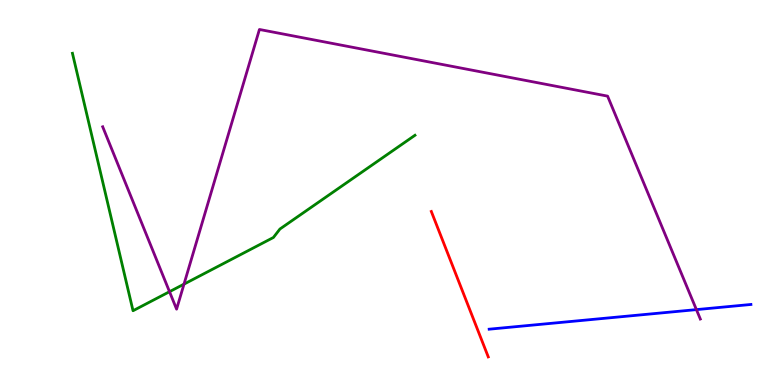[{'lines': ['blue', 'red'], 'intersections': []}, {'lines': ['green', 'red'], 'intersections': []}, {'lines': ['purple', 'red'], 'intersections': []}, {'lines': ['blue', 'green'], 'intersections': []}, {'lines': ['blue', 'purple'], 'intersections': [{'x': 8.99, 'y': 1.96}]}, {'lines': ['green', 'purple'], 'intersections': [{'x': 2.19, 'y': 2.42}, {'x': 2.37, 'y': 2.62}]}]